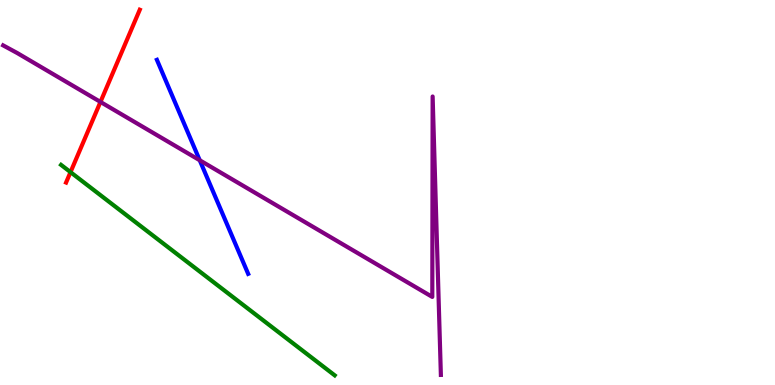[{'lines': ['blue', 'red'], 'intersections': []}, {'lines': ['green', 'red'], 'intersections': [{'x': 0.91, 'y': 5.53}]}, {'lines': ['purple', 'red'], 'intersections': [{'x': 1.3, 'y': 7.35}]}, {'lines': ['blue', 'green'], 'intersections': []}, {'lines': ['blue', 'purple'], 'intersections': [{'x': 2.58, 'y': 5.84}]}, {'lines': ['green', 'purple'], 'intersections': []}]